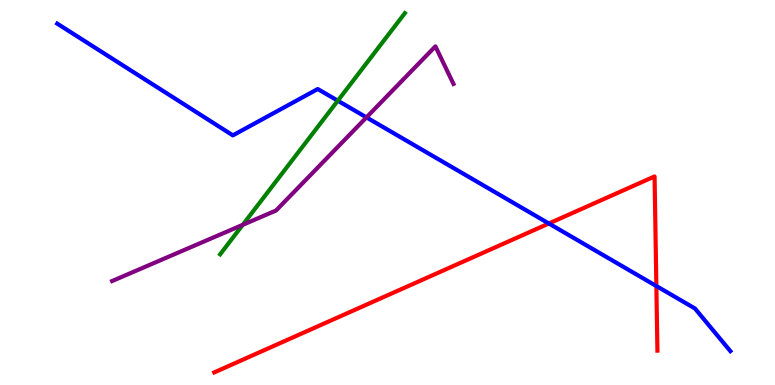[{'lines': ['blue', 'red'], 'intersections': [{'x': 7.08, 'y': 4.19}, {'x': 8.47, 'y': 2.57}]}, {'lines': ['green', 'red'], 'intersections': []}, {'lines': ['purple', 'red'], 'intersections': []}, {'lines': ['blue', 'green'], 'intersections': [{'x': 4.36, 'y': 7.38}]}, {'lines': ['blue', 'purple'], 'intersections': [{'x': 4.73, 'y': 6.95}]}, {'lines': ['green', 'purple'], 'intersections': [{'x': 3.13, 'y': 4.16}]}]